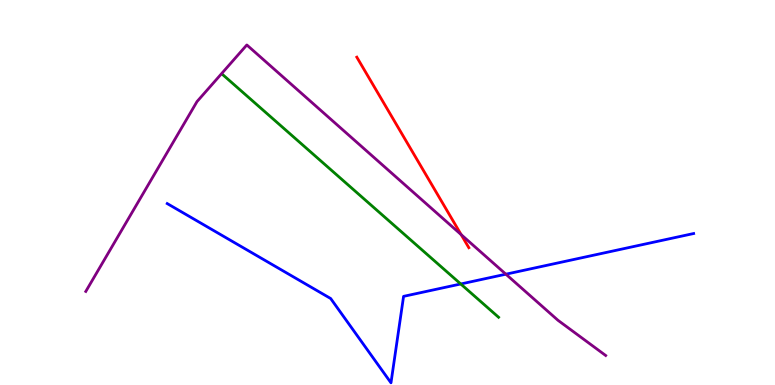[{'lines': ['blue', 'red'], 'intersections': []}, {'lines': ['green', 'red'], 'intersections': []}, {'lines': ['purple', 'red'], 'intersections': [{'x': 5.95, 'y': 3.91}]}, {'lines': ['blue', 'green'], 'intersections': [{'x': 5.95, 'y': 2.62}]}, {'lines': ['blue', 'purple'], 'intersections': [{'x': 6.53, 'y': 2.88}]}, {'lines': ['green', 'purple'], 'intersections': []}]